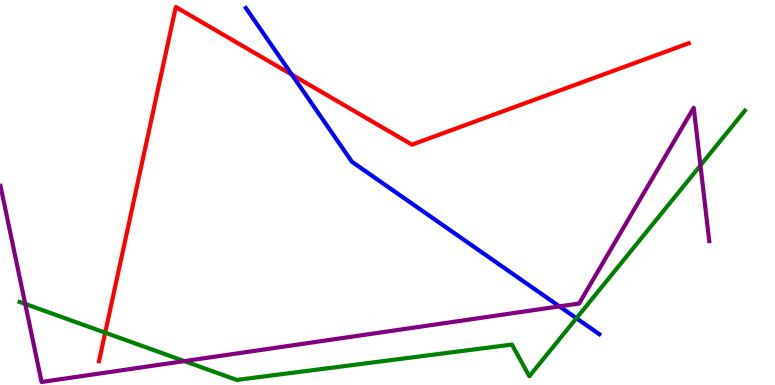[{'lines': ['blue', 'red'], 'intersections': [{'x': 3.77, 'y': 8.06}]}, {'lines': ['green', 'red'], 'intersections': [{'x': 1.36, 'y': 1.36}]}, {'lines': ['purple', 'red'], 'intersections': []}, {'lines': ['blue', 'green'], 'intersections': [{'x': 7.44, 'y': 1.73}]}, {'lines': ['blue', 'purple'], 'intersections': [{'x': 7.22, 'y': 2.04}]}, {'lines': ['green', 'purple'], 'intersections': [{'x': 0.326, 'y': 2.11}, {'x': 2.38, 'y': 0.62}, {'x': 9.04, 'y': 5.7}]}]